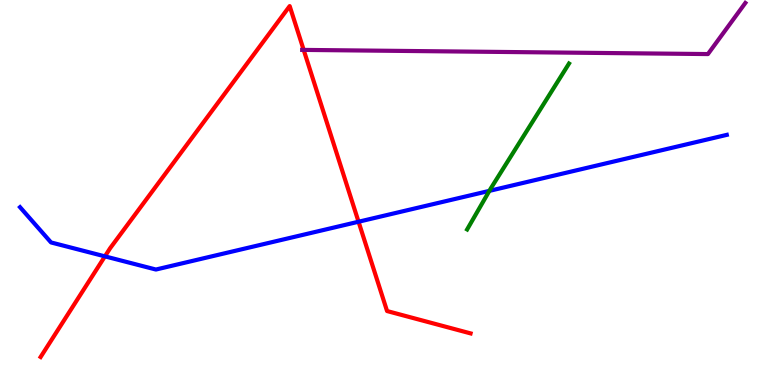[{'lines': ['blue', 'red'], 'intersections': [{'x': 1.35, 'y': 3.34}, {'x': 4.63, 'y': 4.24}]}, {'lines': ['green', 'red'], 'intersections': []}, {'lines': ['purple', 'red'], 'intersections': [{'x': 3.92, 'y': 8.7}]}, {'lines': ['blue', 'green'], 'intersections': [{'x': 6.31, 'y': 5.04}]}, {'lines': ['blue', 'purple'], 'intersections': []}, {'lines': ['green', 'purple'], 'intersections': []}]